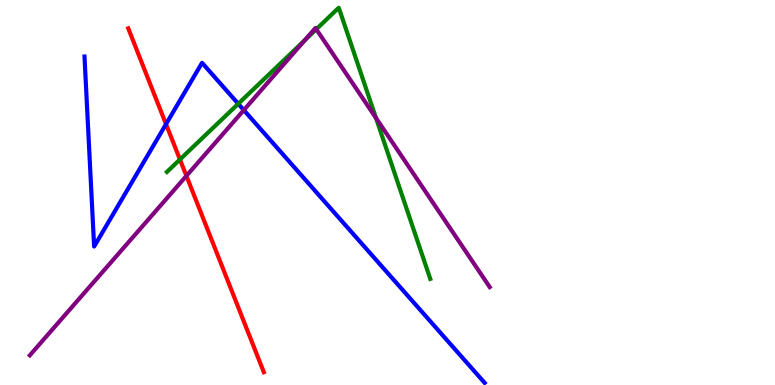[{'lines': ['blue', 'red'], 'intersections': [{'x': 2.14, 'y': 6.78}]}, {'lines': ['green', 'red'], 'intersections': [{'x': 2.32, 'y': 5.86}]}, {'lines': ['purple', 'red'], 'intersections': [{'x': 2.41, 'y': 5.43}]}, {'lines': ['blue', 'green'], 'intersections': [{'x': 3.07, 'y': 7.3}]}, {'lines': ['blue', 'purple'], 'intersections': [{'x': 3.15, 'y': 7.14}]}, {'lines': ['green', 'purple'], 'intersections': [{'x': 3.93, 'y': 8.96}, {'x': 4.08, 'y': 9.24}, {'x': 4.85, 'y': 6.94}]}]